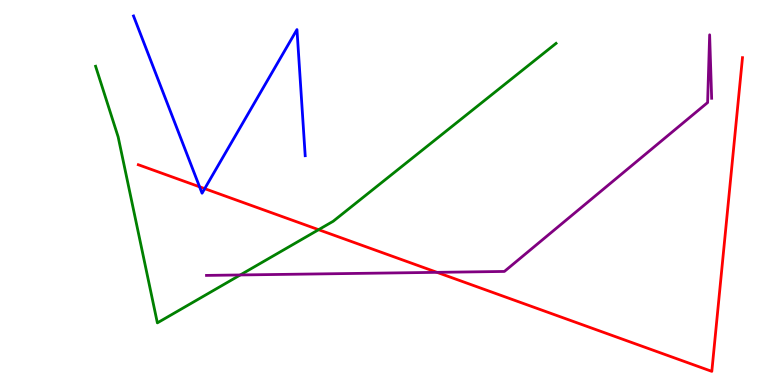[{'lines': ['blue', 'red'], 'intersections': [{'x': 2.58, 'y': 5.15}, {'x': 2.64, 'y': 5.1}]}, {'lines': ['green', 'red'], 'intersections': [{'x': 4.11, 'y': 4.03}]}, {'lines': ['purple', 'red'], 'intersections': [{'x': 5.64, 'y': 2.93}]}, {'lines': ['blue', 'green'], 'intersections': []}, {'lines': ['blue', 'purple'], 'intersections': []}, {'lines': ['green', 'purple'], 'intersections': [{'x': 3.1, 'y': 2.86}]}]